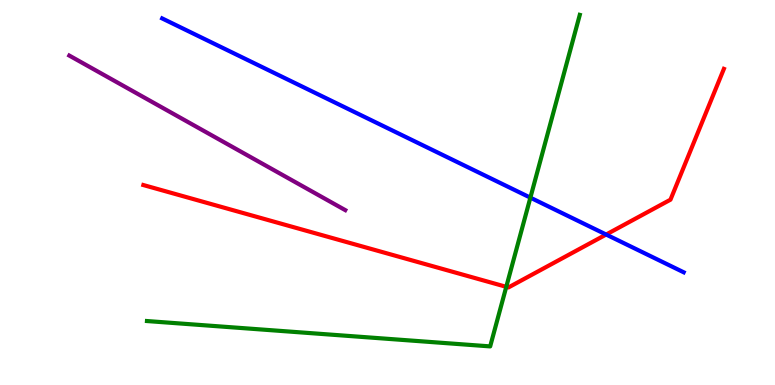[{'lines': ['blue', 'red'], 'intersections': [{'x': 7.82, 'y': 3.91}]}, {'lines': ['green', 'red'], 'intersections': [{'x': 6.53, 'y': 2.55}]}, {'lines': ['purple', 'red'], 'intersections': []}, {'lines': ['blue', 'green'], 'intersections': [{'x': 6.84, 'y': 4.87}]}, {'lines': ['blue', 'purple'], 'intersections': []}, {'lines': ['green', 'purple'], 'intersections': []}]